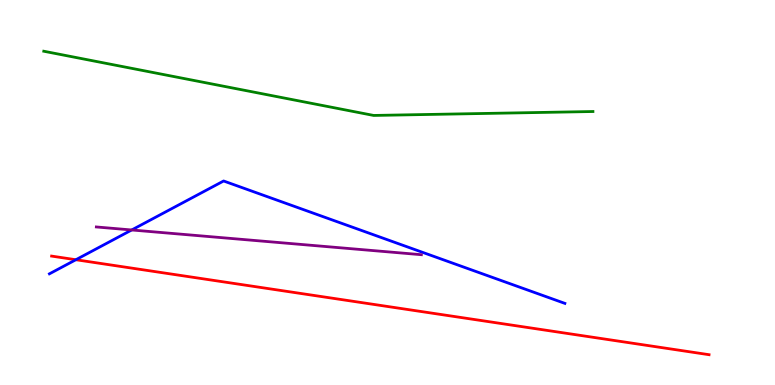[{'lines': ['blue', 'red'], 'intersections': [{'x': 0.979, 'y': 3.25}]}, {'lines': ['green', 'red'], 'intersections': []}, {'lines': ['purple', 'red'], 'intersections': []}, {'lines': ['blue', 'green'], 'intersections': []}, {'lines': ['blue', 'purple'], 'intersections': [{'x': 1.7, 'y': 4.03}]}, {'lines': ['green', 'purple'], 'intersections': []}]